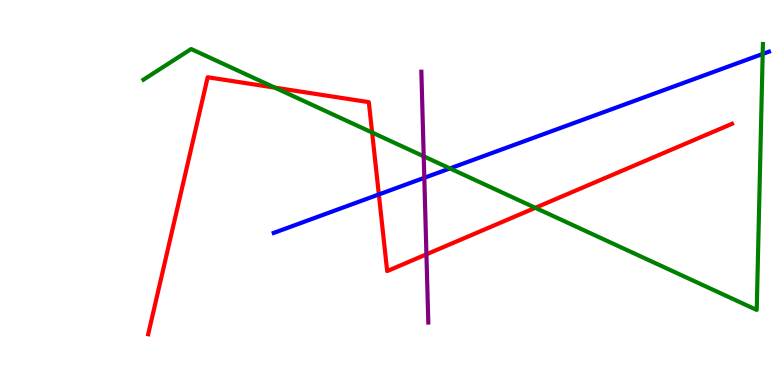[{'lines': ['blue', 'red'], 'intersections': [{'x': 4.89, 'y': 4.95}]}, {'lines': ['green', 'red'], 'intersections': [{'x': 3.55, 'y': 7.72}, {'x': 4.8, 'y': 6.56}, {'x': 6.91, 'y': 4.6}]}, {'lines': ['purple', 'red'], 'intersections': [{'x': 5.5, 'y': 3.39}]}, {'lines': ['blue', 'green'], 'intersections': [{'x': 5.81, 'y': 5.63}, {'x': 9.84, 'y': 8.6}]}, {'lines': ['blue', 'purple'], 'intersections': [{'x': 5.47, 'y': 5.38}]}, {'lines': ['green', 'purple'], 'intersections': [{'x': 5.47, 'y': 5.94}]}]